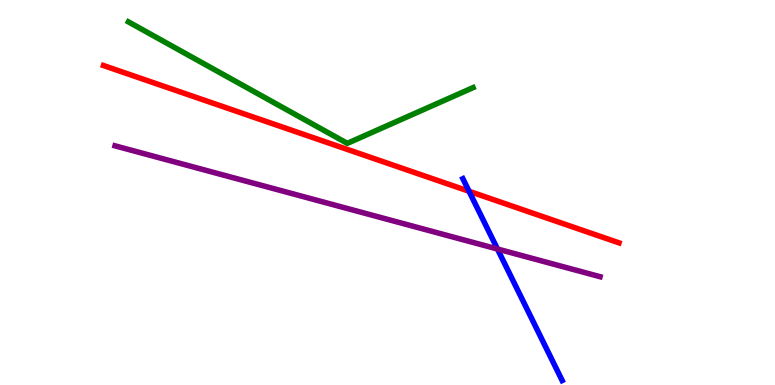[{'lines': ['blue', 'red'], 'intersections': [{'x': 6.05, 'y': 5.03}]}, {'lines': ['green', 'red'], 'intersections': []}, {'lines': ['purple', 'red'], 'intersections': []}, {'lines': ['blue', 'green'], 'intersections': []}, {'lines': ['blue', 'purple'], 'intersections': [{'x': 6.42, 'y': 3.53}]}, {'lines': ['green', 'purple'], 'intersections': []}]